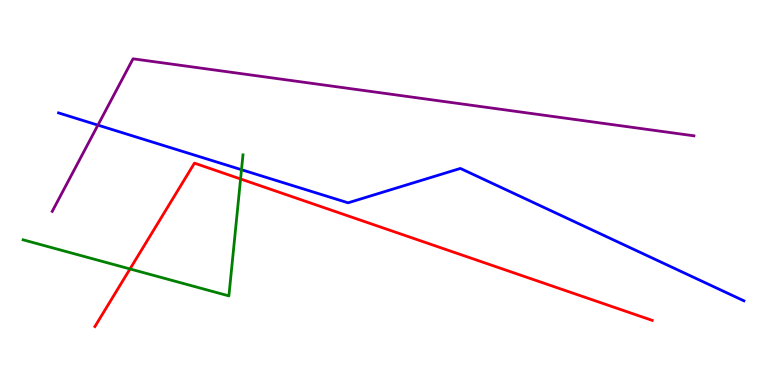[{'lines': ['blue', 'red'], 'intersections': []}, {'lines': ['green', 'red'], 'intersections': [{'x': 1.68, 'y': 3.01}, {'x': 3.1, 'y': 5.35}]}, {'lines': ['purple', 'red'], 'intersections': []}, {'lines': ['blue', 'green'], 'intersections': [{'x': 3.12, 'y': 5.59}]}, {'lines': ['blue', 'purple'], 'intersections': [{'x': 1.26, 'y': 6.75}]}, {'lines': ['green', 'purple'], 'intersections': []}]